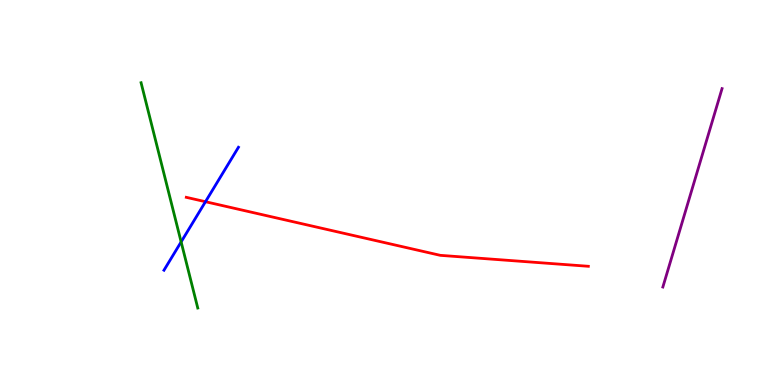[{'lines': ['blue', 'red'], 'intersections': [{'x': 2.65, 'y': 4.76}]}, {'lines': ['green', 'red'], 'intersections': []}, {'lines': ['purple', 'red'], 'intersections': []}, {'lines': ['blue', 'green'], 'intersections': [{'x': 2.34, 'y': 3.72}]}, {'lines': ['blue', 'purple'], 'intersections': []}, {'lines': ['green', 'purple'], 'intersections': []}]